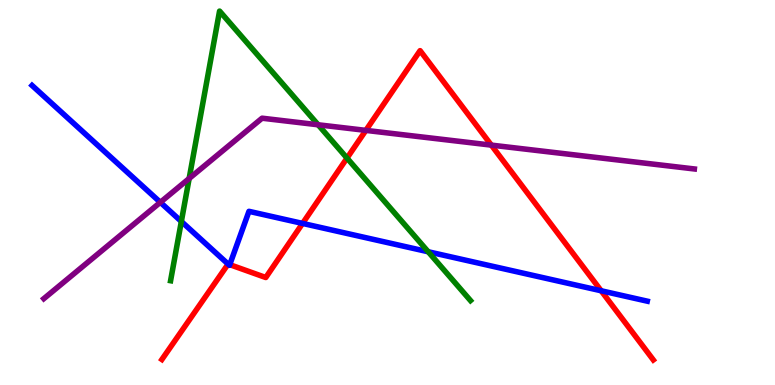[{'lines': ['blue', 'red'], 'intersections': [{'x': 2.94, 'y': 3.14}, {'x': 2.96, 'y': 3.13}, {'x': 3.9, 'y': 4.2}, {'x': 7.76, 'y': 2.45}]}, {'lines': ['green', 'red'], 'intersections': [{'x': 4.48, 'y': 5.89}]}, {'lines': ['purple', 'red'], 'intersections': [{'x': 4.72, 'y': 6.61}, {'x': 6.34, 'y': 6.23}]}, {'lines': ['blue', 'green'], 'intersections': [{'x': 2.34, 'y': 4.25}, {'x': 5.53, 'y': 3.46}]}, {'lines': ['blue', 'purple'], 'intersections': [{'x': 2.07, 'y': 4.74}]}, {'lines': ['green', 'purple'], 'intersections': [{'x': 2.44, 'y': 5.36}, {'x': 4.1, 'y': 6.76}]}]